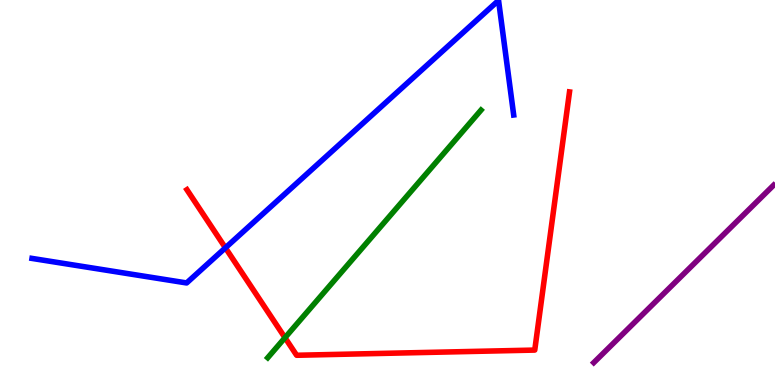[{'lines': ['blue', 'red'], 'intersections': [{'x': 2.91, 'y': 3.56}]}, {'lines': ['green', 'red'], 'intersections': [{'x': 3.68, 'y': 1.23}]}, {'lines': ['purple', 'red'], 'intersections': []}, {'lines': ['blue', 'green'], 'intersections': []}, {'lines': ['blue', 'purple'], 'intersections': []}, {'lines': ['green', 'purple'], 'intersections': []}]